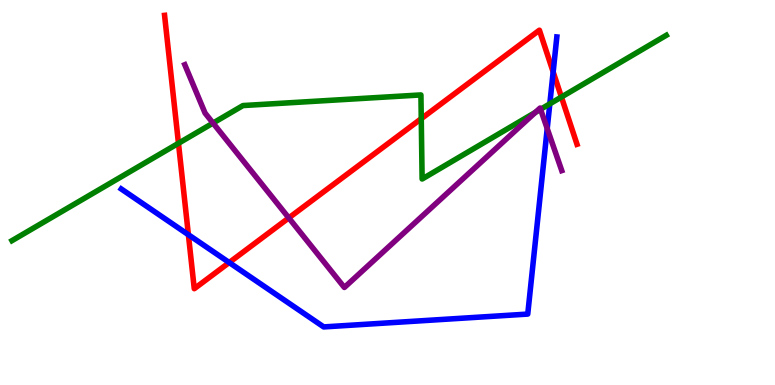[{'lines': ['blue', 'red'], 'intersections': [{'x': 2.43, 'y': 3.9}, {'x': 2.96, 'y': 3.18}, {'x': 7.14, 'y': 8.13}]}, {'lines': ['green', 'red'], 'intersections': [{'x': 2.3, 'y': 6.28}, {'x': 5.44, 'y': 6.92}, {'x': 7.24, 'y': 7.48}]}, {'lines': ['purple', 'red'], 'intersections': [{'x': 3.73, 'y': 4.34}]}, {'lines': ['blue', 'green'], 'intersections': [{'x': 7.09, 'y': 7.3}]}, {'lines': ['blue', 'purple'], 'intersections': [{'x': 7.06, 'y': 6.66}]}, {'lines': ['green', 'purple'], 'intersections': [{'x': 2.75, 'y': 6.8}, {'x': 6.91, 'y': 7.08}, {'x': 6.97, 'y': 7.16}]}]